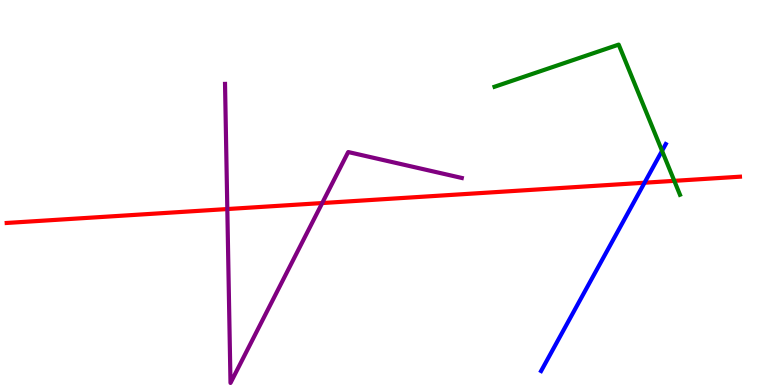[{'lines': ['blue', 'red'], 'intersections': [{'x': 8.32, 'y': 5.25}]}, {'lines': ['green', 'red'], 'intersections': [{'x': 8.7, 'y': 5.3}]}, {'lines': ['purple', 'red'], 'intersections': [{'x': 2.93, 'y': 4.57}, {'x': 4.16, 'y': 4.73}]}, {'lines': ['blue', 'green'], 'intersections': [{'x': 8.54, 'y': 6.08}]}, {'lines': ['blue', 'purple'], 'intersections': []}, {'lines': ['green', 'purple'], 'intersections': []}]